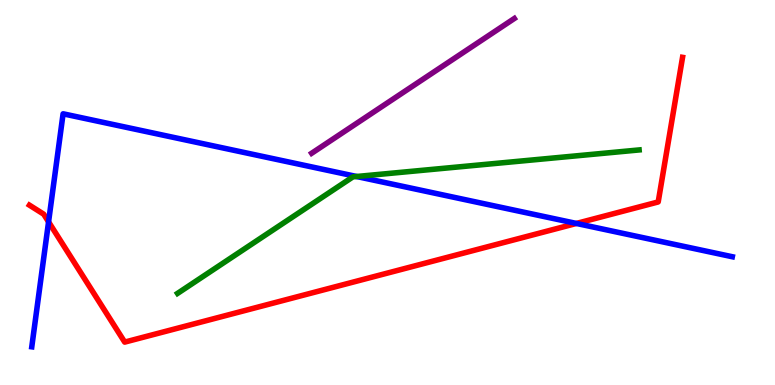[{'lines': ['blue', 'red'], 'intersections': [{'x': 0.627, 'y': 4.24}, {'x': 7.44, 'y': 4.2}]}, {'lines': ['green', 'red'], 'intersections': []}, {'lines': ['purple', 'red'], 'intersections': []}, {'lines': ['blue', 'green'], 'intersections': [{'x': 4.6, 'y': 5.42}]}, {'lines': ['blue', 'purple'], 'intersections': []}, {'lines': ['green', 'purple'], 'intersections': []}]